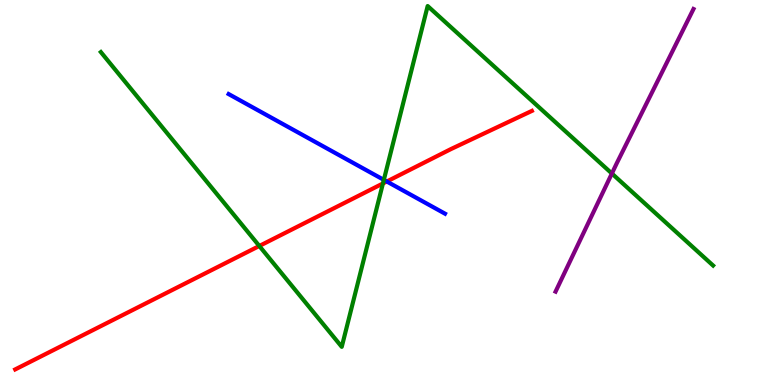[{'lines': ['blue', 'red'], 'intersections': [{'x': 4.99, 'y': 5.29}]}, {'lines': ['green', 'red'], 'intersections': [{'x': 3.35, 'y': 3.61}, {'x': 4.94, 'y': 5.23}]}, {'lines': ['purple', 'red'], 'intersections': []}, {'lines': ['blue', 'green'], 'intersections': [{'x': 4.95, 'y': 5.33}]}, {'lines': ['blue', 'purple'], 'intersections': []}, {'lines': ['green', 'purple'], 'intersections': [{'x': 7.9, 'y': 5.49}]}]